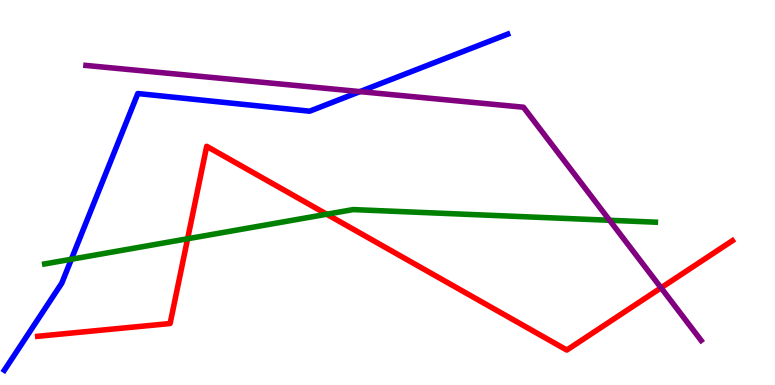[{'lines': ['blue', 'red'], 'intersections': []}, {'lines': ['green', 'red'], 'intersections': [{'x': 2.42, 'y': 3.8}, {'x': 4.22, 'y': 4.44}]}, {'lines': ['purple', 'red'], 'intersections': [{'x': 8.53, 'y': 2.52}]}, {'lines': ['blue', 'green'], 'intersections': [{'x': 0.921, 'y': 3.27}]}, {'lines': ['blue', 'purple'], 'intersections': [{'x': 4.64, 'y': 7.62}]}, {'lines': ['green', 'purple'], 'intersections': [{'x': 7.87, 'y': 4.28}]}]